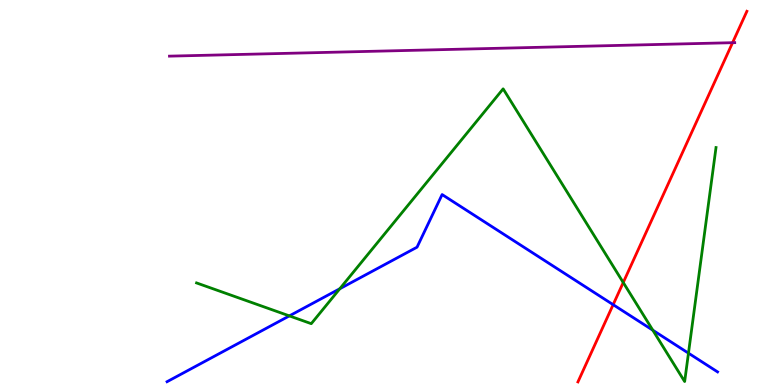[{'lines': ['blue', 'red'], 'intersections': [{'x': 7.91, 'y': 2.09}]}, {'lines': ['green', 'red'], 'intersections': [{'x': 8.04, 'y': 2.66}]}, {'lines': ['purple', 'red'], 'intersections': [{'x': 9.45, 'y': 8.89}]}, {'lines': ['blue', 'green'], 'intersections': [{'x': 3.73, 'y': 1.8}, {'x': 4.38, 'y': 2.5}, {'x': 8.42, 'y': 1.42}, {'x': 8.88, 'y': 0.827}]}, {'lines': ['blue', 'purple'], 'intersections': []}, {'lines': ['green', 'purple'], 'intersections': []}]